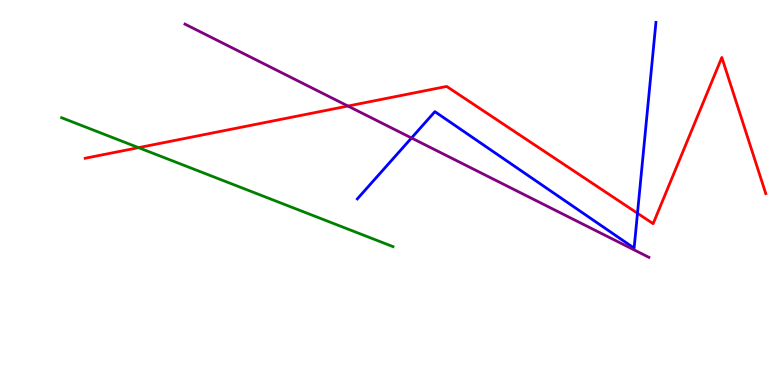[{'lines': ['blue', 'red'], 'intersections': [{'x': 8.23, 'y': 4.46}]}, {'lines': ['green', 'red'], 'intersections': [{'x': 1.79, 'y': 6.17}]}, {'lines': ['purple', 'red'], 'intersections': [{'x': 4.49, 'y': 7.25}]}, {'lines': ['blue', 'green'], 'intersections': []}, {'lines': ['blue', 'purple'], 'intersections': [{'x': 5.31, 'y': 6.42}]}, {'lines': ['green', 'purple'], 'intersections': []}]